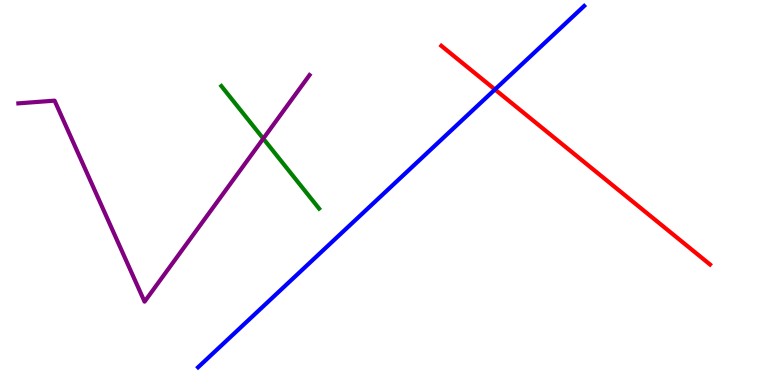[{'lines': ['blue', 'red'], 'intersections': [{'x': 6.39, 'y': 7.68}]}, {'lines': ['green', 'red'], 'intersections': []}, {'lines': ['purple', 'red'], 'intersections': []}, {'lines': ['blue', 'green'], 'intersections': []}, {'lines': ['blue', 'purple'], 'intersections': []}, {'lines': ['green', 'purple'], 'intersections': [{'x': 3.4, 'y': 6.4}]}]